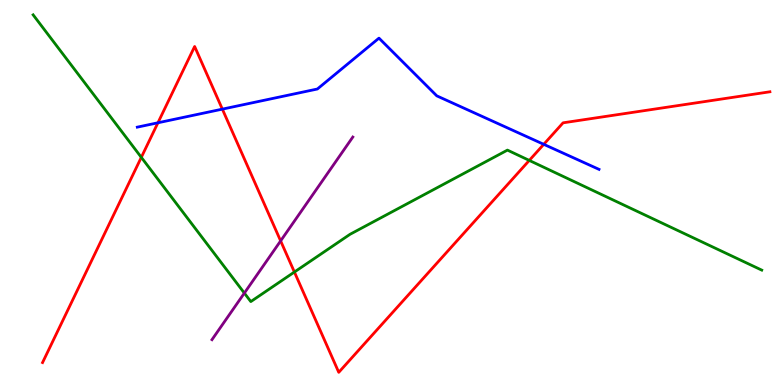[{'lines': ['blue', 'red'], 'intersections': [{'x': 2.04, 'y': 6.81}, {'x': 2.87, 'y': 7.17}, {'x': 7.02, 'y': 6.25}]}, {'lines': ['green', 'red'], 'intersections': [{'x': 1.82, 'y': 5.91}, {'x': 3.8, 'y': 2.93}, {'x': 6.83, 'y': 5.83}]}, {'lines': ['purple', 'red'], 'intersections': [{'x': 3.62, 'y': 3.74}]}, {'lines': ['blue', 'green'], 'intersections': []}, {'lines': ['blue', 'purple'], 'intersections': []}, {'lines': ['green', 'purple'], 'intersections': [{'x': 3.15, 'y': 2.39}]}]